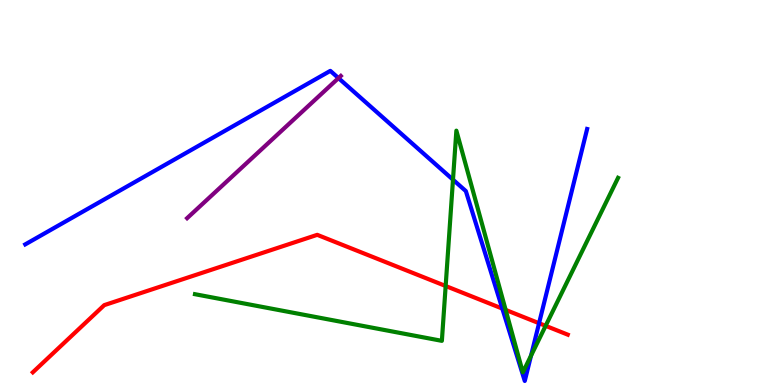[{'lines': ['blue', 'red'], 'intersections': [{'x': 6.48, 'y': 1.99}, {'x': 6.96, 'y': 1.6}]}, {'lines': ['green', 'red'], 'intersections': [{'x': 5.75, 'y': 2.57}, {'x': 6.52, 'y': 1.95}, {'x': 7.04, 'y': 1.54}]}, {'lines': ['purple', 'red'], 'intersections': []}, {'lines': ['blue', 'green'], 'intersections': [{'x': 5.85, 'y': 5.33}, {'x': 6.85, 'y': 0.763}]}, {'lines': ['blue', 'purple'], 'intersections': [{'x': 4.37, 'y': 7.97}]}, {'lines': ['green', 'purple'], 'intersections': []}]